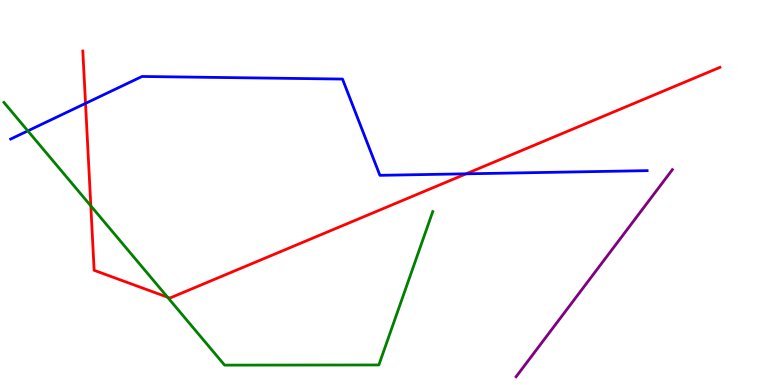[{'lines': ['blue', 'red'], 'intersections': [{'x': 1.1, 'y': 7.31}, {'x': 6.01, 'y': 5.49}]}, {'lines': ['green', 'red'], 'intersections': [{'x': 1.17, 'y': 4.65}, {'x': 2.16, 'y': 2.28}]}, {'lines': ['purple', 'red'], 'intersections': []}, {'lines': ['blue', 'green'], 'intersections': [{'x': 0.359, 'y': 6.6}]}, {'lines': ['blue', 'purple'], 'intersections': []}, {'lines': ['green', 'purple'], 'intersections': []}]